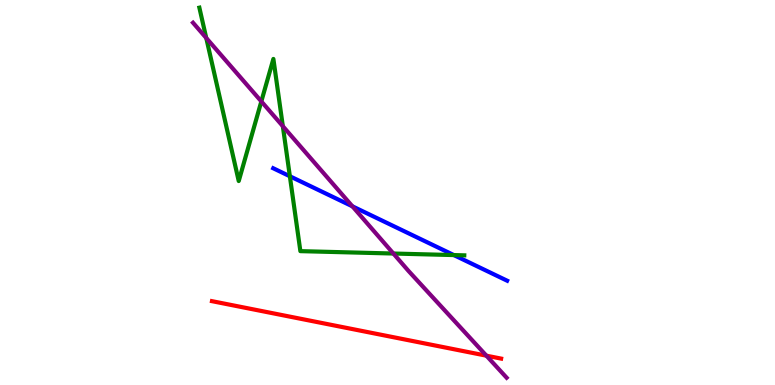[{'lines': ['blue', 'red'], 'intersections': []}, {'lines': ['green', 'red'], 'intersections': []}, {'lines': ['purple', 'red'], 'intersections': [{'x': 6.28, 'y': 0.762}]}, {'lines': ['blue', 'green'], 'intersections': [{'x': 3.74, 'y': 5.42}, {'x': 5.86, 'y': 3.37}]}, {'lines': ['blue', 'purple'], 'intersections': [{'x': 4.55, 'y': 4.64}]}, {'lines': ['green', 'purple'], 'intersections': [{'x': 2.66, 'y': 9.01}, {'x': 3.37, 'y': 7.37}, {'x': 3.65, 'y': 6.72}, {'x': 5.08, 'y': 3.41}]}]